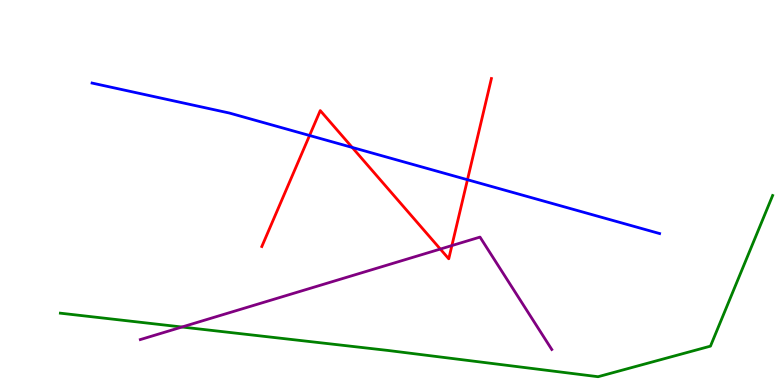[{'lines': ['blue', 'red'], 'intersections': [{'x': 3.99, 'y': 6.48}, {'x': 4.54, 'y': 6.17}, {'x': 6.03, 'y': 5.33}]}, {'lines': ['green', 'red'], 'intersections': []}, {'lines': ['purple', 'red'], 'intersections': [{'x': 5.68, 'y': 3.53}, {'x': 5.83, 'y': 3.62}]}, {'lines': ['blue', 'green'], 'intersections': []}, {'lines': ['blue', 'purple'], 'intersections': []}, {'lines': ['green', 'purple'], 'intersections': [{'x': 2.35, 'y': 1.51}]}]